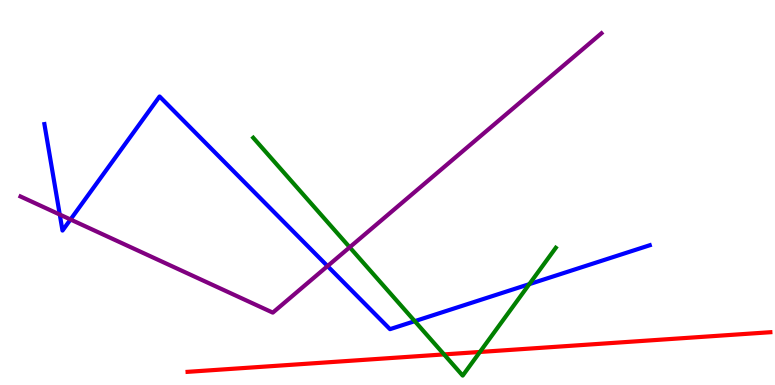[{'lines': ['blue', 'red'], 'intersections': []}, {'lines': ['green', 'red'], 'intersections': [{'x': 5.73, 'y': 0.795}, {'x': 6.19, 'y': 0.858}]}, {'lines': ['purple', 'red'], 'intersections': []}, {'lines': ['blue', 'green'], 'intersections': [{'x': 5.35, 'y': 1.66}, {'x': 6.83, 'y': 2.62}]}, {'lines': ['blue', 'purple'], 'intersections': [{'x': 0.771, 'y': 4.43}, {'x': 0.91, 'y': 4.3}, {'x': 4.23, 'y': 3.09}]}, {'lines': ['green', 'purple'], 'intersections': [{'x': 4.51, 'y': 3.58}]}]